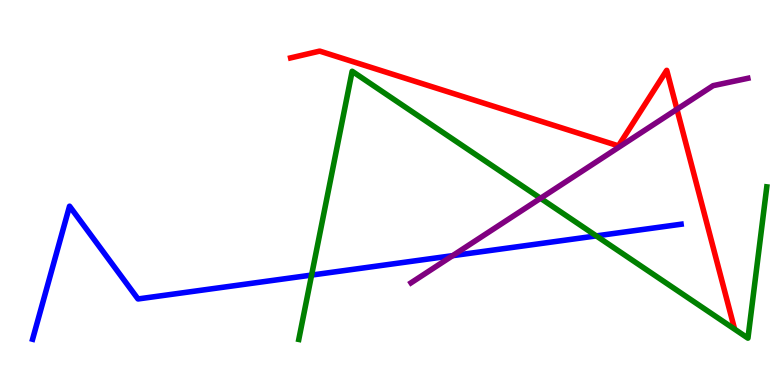[{'lines': ['blue', 'red'], 'intersections': []}, {'lines': ['green', 'red'], 'intersections': []}, {'lines': ['purple', 'red'], 'intersections': [{'x': 8.73, 'y': 7.16}]}, {'lines': ['blue', 'green'], 'intersections': [{'x': 4.02, 'y': 2.86}, {'x': 7.69, 'y': 3.87}]}, {'lines': ['blue', 'purple'], 'intersections': [{'x': 5.84, 'y': 3.36}]}, {'lines': ['green', 'purple'], 'intersections': [{'x': 6.97, 'y': 4.85}]}]